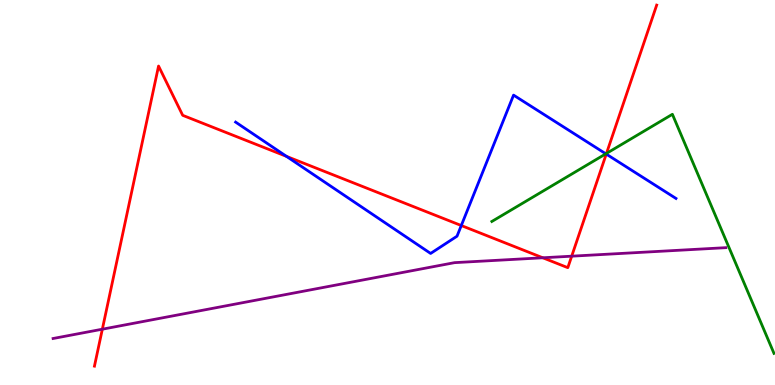[{'lines': ['blue', 'red'], 'intersections': [{'x': 3.7, 'y': 5.94}, {'x': 5.95, 'y': 4.14}, {'x': 7.82, 'y': 6.0}]}, {'lines': ['green', 'red'], 'intersections': [{'x': 7.83, 'y': 6.01}]}, {'lines': ['purple', 'red'], 'intersections': [{'x': 1.32, 'y': 1.45}, {'x': 7.0, 'y': 3.3}, {'x': 7.38, 'y': 3.35}]}, {'lines': ['blue', 'green'], 'intersections': [{'x': 7.82, 'y': 6.0}]}, {'lines': ['blue', 'purple'], 'intersections': []}, {'lines': ['green', 'purple'], 'intersections': []}]